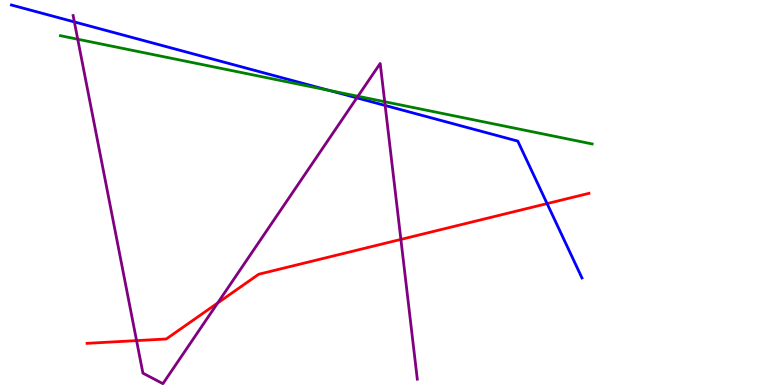[{'lines': ['blue', 'red'], 'intersections': [{'x': 7.06, 'y': 4.71}]}, {'lines': ['green', 'red'], 'intersections': []}, {'lines': ['purple', 'red'], 'intersections': [{'x': 1.76, 'y': 1.15}, {'x': 2.81, 'y': 2.13}, {'x': 5.17, 'y': 3.78}]}, {'lines': ['blue', 'green'], 'intersections': [{'x': 4.25, 'y': 7.65}]}, {'lines': ['blue', 'purple'], 'intersections': [{'x': 0.96, 'y': 9.43}, {'x': 4.6, 'y': 7.46}, {'x': 4.97, 'y': 7.26}]}, {'lines': ['green', 'purple'], 'intersections': [{'x': 1.0, 'y': 8.98}, {'x': 4.62, 'y': 7.5}, {'x': 4.96, 'y': 7.36}]}]